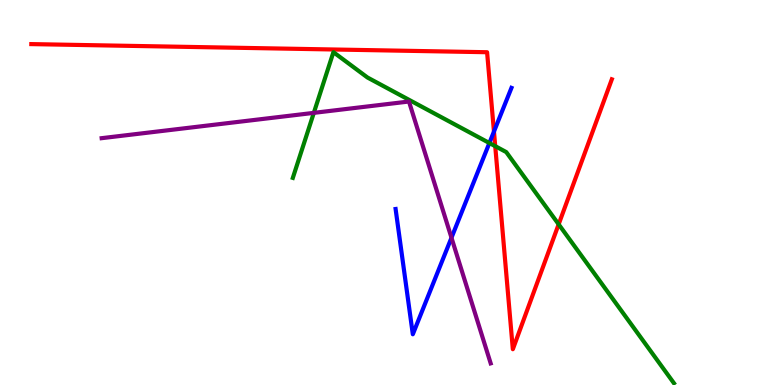[{'lines': ['blue', 'red'], 'intersections': [{'x': 6.37, 'y': 6.58}]}, {'lines': ['green', 'red'], 'intersections': [{'x': 6.39, 'y': 6.2}, {'x': 7.21, 'y': 4.17}]}, {'lines': ['purple', 'red'], 'intersections': []}, {'lines': ['blue', 'green'], 'intersections': [{'x': 6.31, 'y': 6.29}]}, {'lines': ['blue', 'purple'], 'intersections': [{'x': 5.83, 'y': 3.83}]}, {'lines': ['green', 'purple'], 'intersections': [{'x': 4.05, 'y': 7.07}]}]